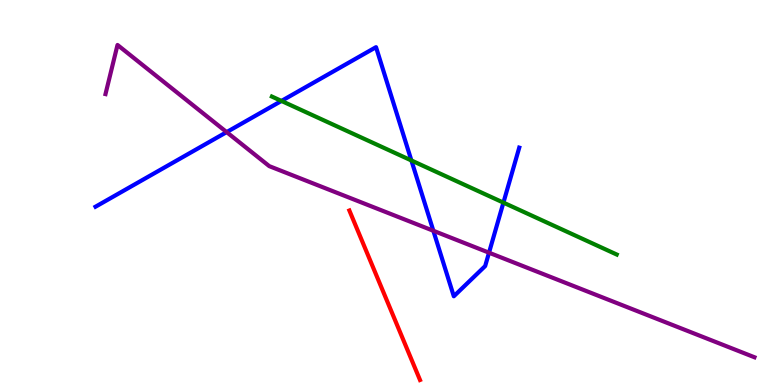[{'lines': ['blue', 'red'], 'intersections': []}, {'lines': ['green', 'red'], 'intersections': []}, {'lines': ['purple', 'red'], 'intersections': []}, {'lines': ['blue', 'green'], 'intersections': [{'x': 3.63, 'y': 7.38}, {'x': 5.31, 'y': 5.83}, {'x': 6.5, 'y': 4.74}]}, {'lines': ['blue', 'purple'], 'intersections': [{'x': 2.92, 'y': 6.57}, {'x': 5.59, 'y': 4.01}, {'x': 6.31, 'y': 3.44}]}, {'lines': ['green', 'purple'], 'intersections': []}]